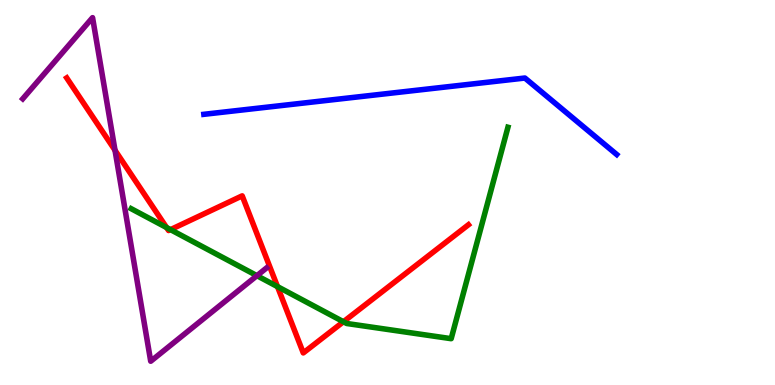[{'lines': ['blue', 'red'], 'intersections': []}, {'lines': ['green', 'red'], 'intersections': [{'x': 2.15, 'y': 4.09}, {'x': 2.2, 'y': 4.04}, {'x': 3.58, 'y': 2.56}, {'x': 4.43, 'y': 1.64}]}, {'lines': ['purple', 'red'], 'intersections': [{'x': 1.48, 'y': 6.1}]}, {'lines': ['blue', 'green'], 'intersections': []}, {'lines': ['blue', 'purple'], 'intersections': []}, {'lines': ['green', 'purple'], 'intersections': [{'x': 3.32, 'y': 2.84}]}]